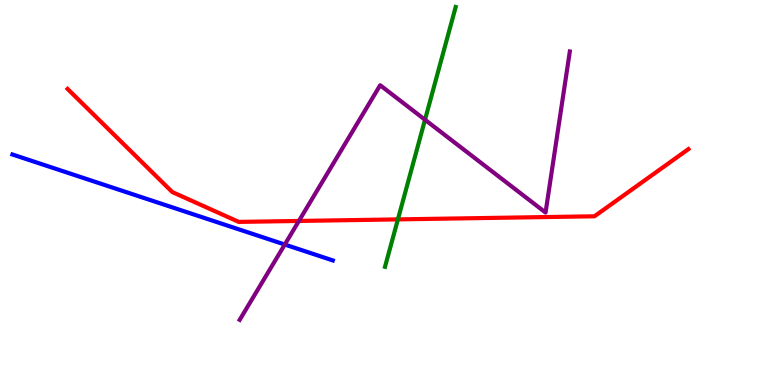[{'lines': ['blue', 'red'], 'intersections': []}, {'lines': ['green', 'red'], 'intersections': [{'x': 5.13, 'y': 4.3}]}, {'lines': ['purple', 'red'], 'intersections': [{'x': 3.86, 'y': 4.26}]}, {'lines': ['blue', 'green'], 'intersections': []}, {'lines': ['blue', 'purple'], 'intersections': [{'x': 3.67, 'y': 3.65}]}, {'lines': ['green', 'purple'], 'intersections': [{'x': 5.48, 'y': 6.89}]}]